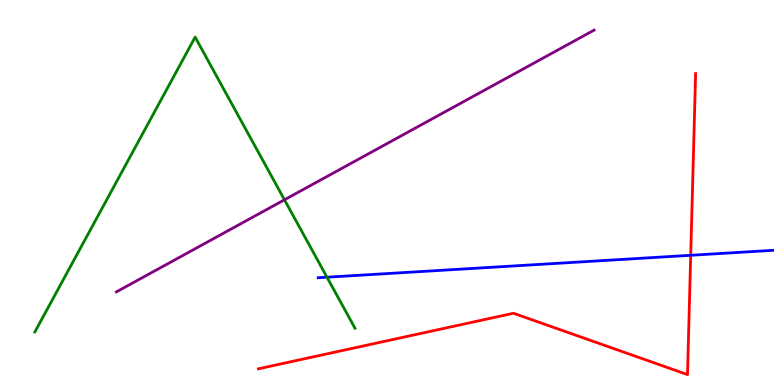[{'lines': ['blue', 'red'], 'intersections': [{'x': 8.91, 'y': 3.37}]}, {'lines': ['green', 'red'], 'intersections': []}, {'lines': ['purple', 'red'], 'intersections': []}, {'lines': ['blue', 'green'], 'intersections': [{'x': 4.22, 'y': 2.8}]}, {'lines': ['blue', 'purple'], 'intersections': []}, {'lines': ['green', 'purple'], 'intersections': [{'x': 3.67, 'y': 4.81}]}]